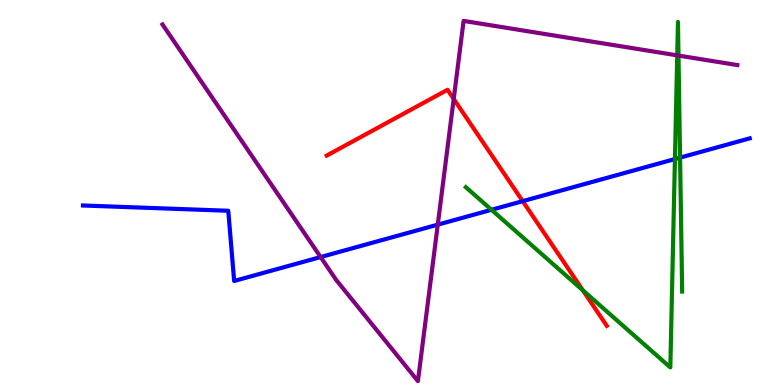[{'lines': ['blue', 'red'], 'intersections': [{'x': 6.74, 'y': 4.77}]}, {'lines': ['green', 'red'], 'intersections': [{'x': 7.52, 'y': 2.46}]}, {'lines': ['purple', 'red'], 'intersections': [{'x': 5.85, 'y': 7.43}]}, {'lines': ['blue', 'green'], 'intersections': [{'x': 6.34, 'y': 4.55}, {'x': 8.71, 'y': 5.87}, {'x': 8.78, 'y': 5.91}]}, {'lines': ['blue', 'purple'], 'intersections': [{'x': 4.14, 'y': 3.32}, {'x': 5.65, 'y': 4.16}]}, {'lines': ['green', 'purple'], 'intersections': [{'x': 8.74, 'y': 8.56}, {'x': 8.75, 'y': 8.56}]}]